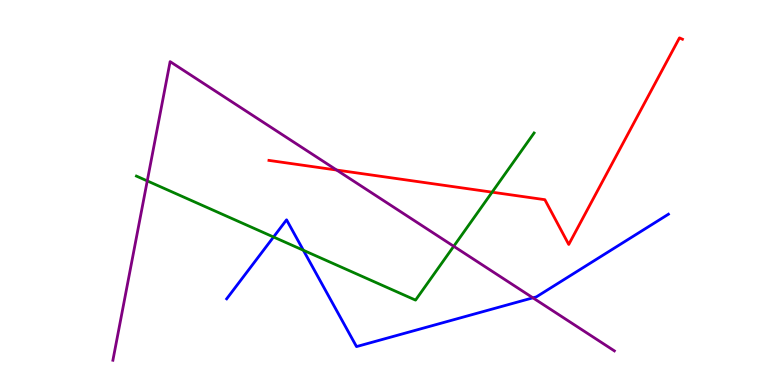[{'lines': ['blue', 'red'], 'intersections': []}, {'lines': ['green', 'red'], 'intersections': [{'x': 6.35, 'y': 5.01}]}, {'lines': ['purple', 'red'], 'intersections': [{'x': 4.34, 'y': 5.58}]}, {'lines': ['blue', 'green'], 'intersections': [{'x': 3.53, 'y': 3.84}, {'x': 3.91, 'y': 3.5}]}, {'lines': ['blue', 'purple'], 'intersections': [{'x': 6.88, 'y': 2.26}]}, {'lines': ['green', 'purple'], 'intersections': [{'x': 1.9, 'y': 5.3}, {'x': 5.85, 'y': 3.6}]}]